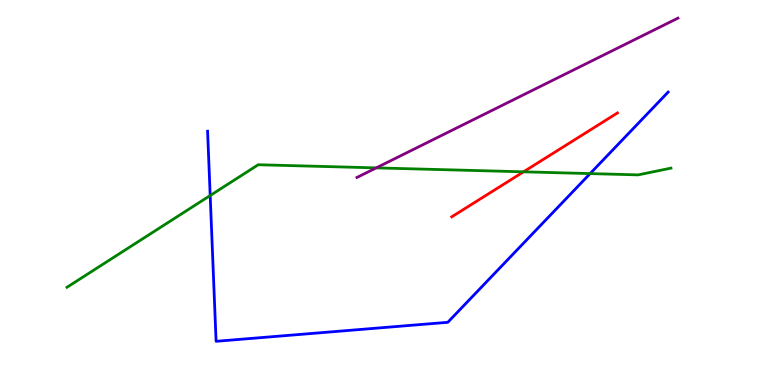[{'lines': ['blue', 'red'], 'intersections': []}, {'lines': ['green', 'red'], 'intersections': [{'x': 6.76, 'y': 5.54}]}, {'lines': ['purple', 'red'], 'intersections': []}, {'lines': ['blue', 'green'], 'intersections': [{'x': 2.71, 'y': 4.92}, {'x': 7.61, 'y': 5.49}]}, {'lines': ['blue', 'purple'], 'intersections': []}, {'lines': ['green', 'purple'], 'intersections': [{'x': 4.85, 'y': 5.64}]}]